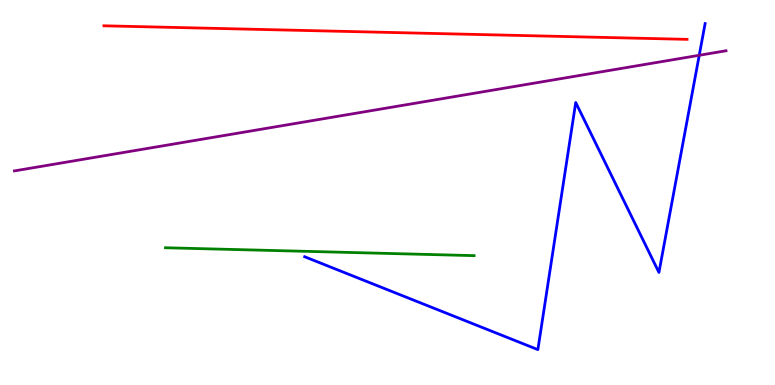[{'lines': ['blue', 'red'], 'intersections': []}, {'lines': ['green', 'red'], 'intersections': []}, {'lines': ['purple', 'red'], 'intersections': []}, {'lines': ['blue', 'green'], 'intersections': []}, {'lines': ['blue', 'purple'], 'intersections': [{'x': 9.02, 'y': 8.56}]}, {'lines': ['green', 'purple'], 'intersections': []}]